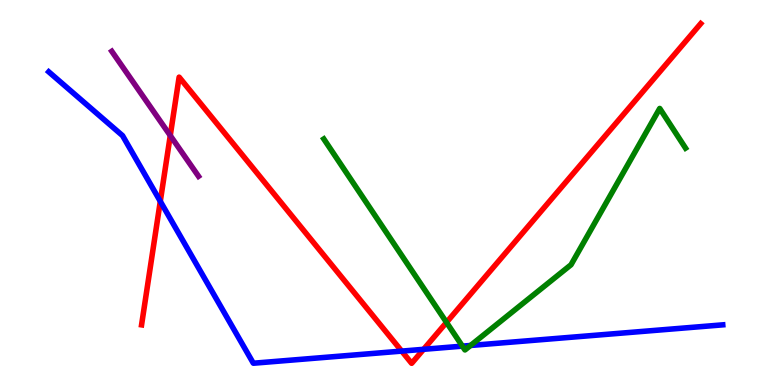[{'lines': ['blue', 'red'], 'intersections': [{'x': 2.07, 'y': 4.77}, {'x': 5.18, 'y': 0.88}, {'x': 5.47, 'y': 0.927}]}, {'lines': ['green', 'red'], 'intersections': [{'x': 5.76, 'y': 1.63}]}, {'lines': ['purple', 'red'], 'intersections': [{'x': 2.2, 'y': 6.48}]}, {'lines': ['blue', 'green'], 'intersections': [{'x': 5.97, 'y': 1.01}, {'x': 6.07, 'y': 1.03}]}, {'lines': ['blue', 'purple'], 'intersections': []}, {'lines': ['green', 'purple'], 'intersections': []}]